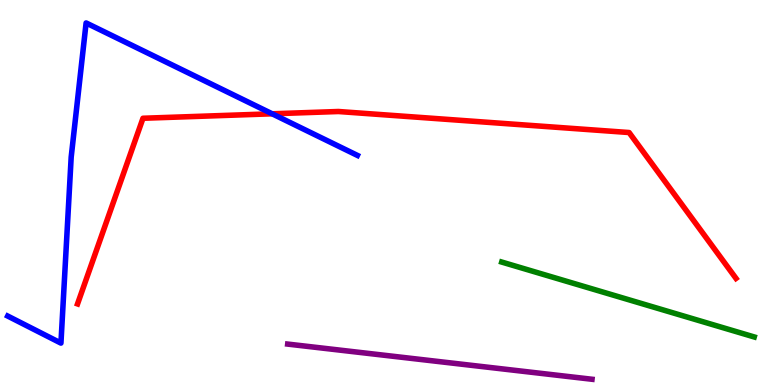[{'lines': ['blue', 'red'], 'intersections': [{'x': 3.51, 'y': 7.04}]}, {'lines': ['green', 'red'], 'intersections': []}, {'lines': ['purple', 'red'], 'intersections': []}, {'lines': ['blue', 'green'], 'intersections': []}, {'lines': ['blue', 'purple'], 'intersections': []}, {'lines': ['green', 'purple'], 'intersections': []}]